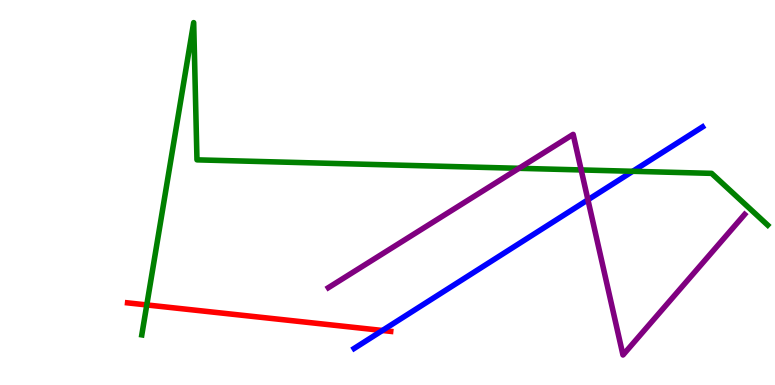[{'lines': ['blue', 'red'], 'intersections': [{'x': 4.93, 'y': 1.42}]}, {'lines': ['green', 'red'], 'intersections': [{'x': 1.89, 'y': 2.08}]}, {'lines': ['purple', 'red'], 'intersections': []}, {'lines': ['blue', 'green'], 'intersections': [{'x': 8.16, 'y': 5.55}]}, {'lines': ['blue', 'purple'], 'intersections': [{'x': 7.59, 'y': 4.81}]}, {'lines': ['green', 'purple'], 'intersections': [{'x': 6.7, 'y': 5.63}, {'x': 7.5, 'y': 5.59}]}]